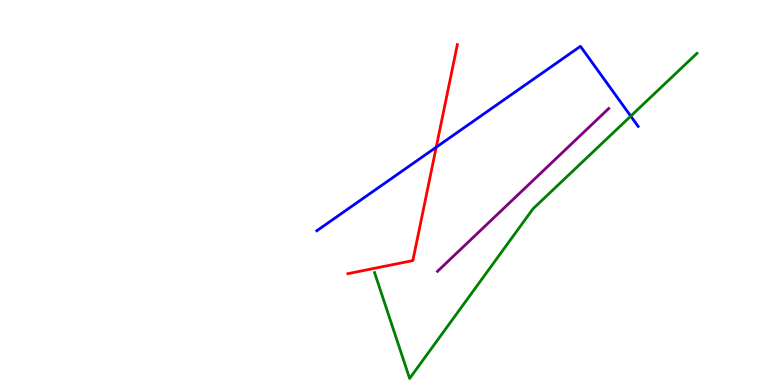[{'lines': ['blue', 'red'], 'intersections': [{'x': 5.63, 'y': 6.18}]}, {'lines': ['green', 'red'], 'intersections': []}, {'lines': ['purple', 'red'], 'intersections': []}, {'lines': ['blue', 'green'], 'intersections': [{'x': 8.14, 'y': 6.98}]}, {'lines': ['blue', 'purple'], 'intersections': []}, {'lines': ['green', 'purple'], 'intersections': []}]